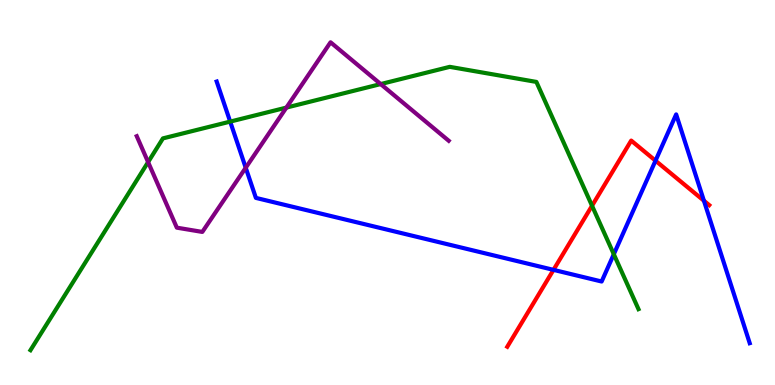[{'lines': ['blue', 'red'], 'intersections': [{'x': 7.14, 'y': 2.99}, {'x': 8.46, 'y': 5.83}, {'x': 9.08, 'y': 4.79}]}, {'lines': ['green', 'red'], 'intersections': [{'x': 7.64, 'y': 4.66}]}, {'lines': ['purple', 'red'], 'intersections': []}, {'lines': ['blue', 'green'], 'intersections': [{'x': 2.97, 'y': 6.84}, {'x': 7.92, 'y': 3.4}]}, {'lines': ['blue', 'purple'], 'intersections': [{'x': 3.17, 'y': 5.64}]}, {'lines': ['green', 'purple'], 'intersections': [{'x': 1.91, 'y': 5.79}, {'x': 3.7, 'y': 7.21}, {'x': 4.91, 'y': 7.82}]}]